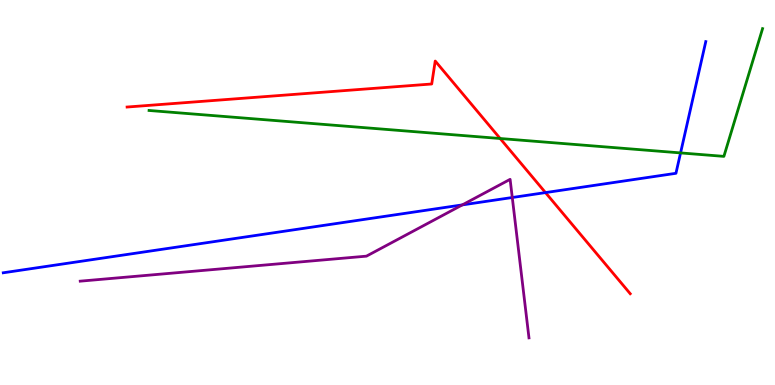[{'lines': ['blue', 'red'], 'intersections': [{'x': 7.04, 'y': 5.0}]}, {'lines': ['green', 'red'], 'intersections': [{'x': 6.45, 'y': 6.4}]}, {'lines': ['purple', 'red'], 'intersections': []}, {'lines': ['blue', 'green'], 'intersections': [{'x': 8.78, 'y': 6.03}]}, {'lines': ['blue', 'purple'], 'intersections': [{'x': 5.97, 'y': 4.68}, {'x': 6.61, 'y': 4.87}]}, {'lines': ['green', 'purple'], 'intersections': []}]